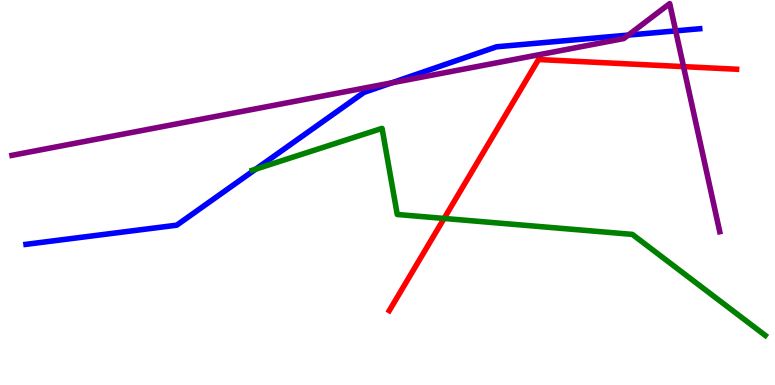[{'lines': ['blue', 'red'], 'intersections': []}, {'lines': ['green', 'red'], 'intersections': [{'x': 5.73, 'y': 4.33}]}, {'lines': ['purple', 'red'], 'intersections': [{'x': 8.82, 'y': 8.27}]}, {'lines': ['blue', 'green'], 'intersections': [{'x': 3.3, 'y': 5.61}]}, {'lines': ['blue', 'purple'], 'intersections': [{'x': 5.06, 'y': 7.85}, {'x': 8.11, 'y': 9.09}, {'x': 8.72, 'y': 9.2}]}, {'lines': ['green', 'purple'], 'intersections': []}]